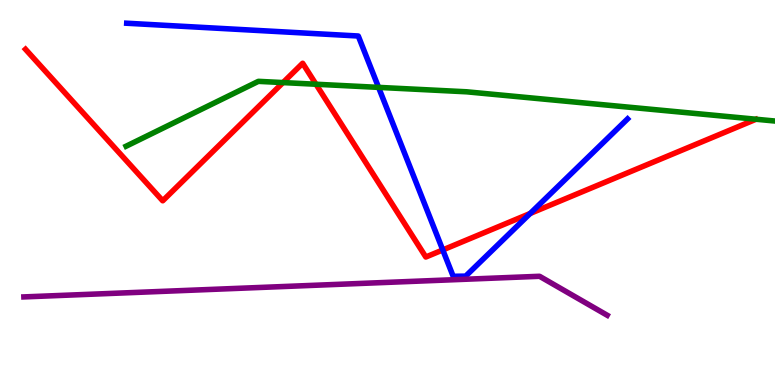[{'lines': ['blue', 'red'], 'intersections': [{'x': 5.71, 'y': 3.51}, {'x': 6.84, 'y': 4.46}]}, {'lines': ['green', 'red'], 'intersections': [{'x': 3.65, 'y': 7.86}, {'x': 4.08, 'y': 7.81}]}, {'lines': ['purple', 'red'], 'intersections': []}, {'lines': ['blue', 'green'], 'intersections': [{'x': 4.88, 'y': 7.73}]}, {'lines': ['blue', 'purple'], 'intersections': []}, {'lines': ['green', 'purple'], 'intersections': []}]